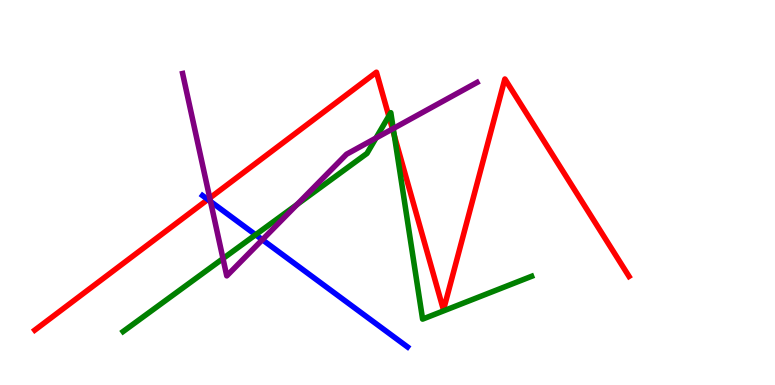[{'lines': ['blue', 'red'], 'intersections': [{'x': 2.68, 'y': 4.82}]}, {'lines': ['green', 'red'], 'intersections': [{'x': 5.02, 'y': 6.98}, {'x': 5.09, 'y': 6.47}]}, {'lines': ['purple', 'red'], 'intersections': [{'x': 2.71, 'y': 4.86}, {'x': 5.06, 'y': 6.65}]}, {'lines': ['blue', 'green'], 'intersections': [{'x': 3.3, 'y': 3.9}]}, {'lines': ['blue', 'purple'], 'intersections': [{'x': 2.72, 'y': 4.77}, {'x': 3.39, 'y': 3.77}]}, {'lines': ['green', 'purple'], 'intersections': [{'x': 2.88, 'y': 3.28}, {'x': 3.83, 'y': 4.69}, {'x': 4.85, 'y': 6.41}, {'x': 5.07, 'y': 6.66}]}]